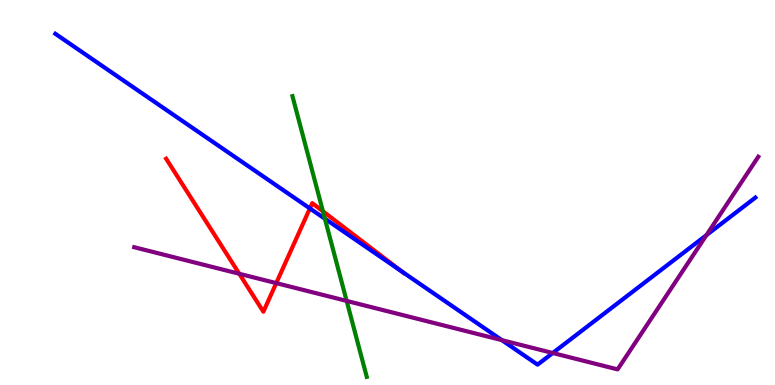[{'lines': ['blue', 'red'], 'intersections': [{'x': 4.0, 'y': 4.59}, {'x': 5.18, 'y': 2.95}]}, {'lines': ['green', 'red'], 'intersections': [{'x': 4.17, 'y': 4.51}]}, {'lines': ['purple', 'red'], 'intersections': [{'x': 3.09, 'y': 2.89}, {'x': 3.56, 'y': 2.65}]}, {'lines': ['blue', 'green'], 'intersections': [{'x': 4.19, 'y': 4.32}]}, {'lines': ['blue', 'purple'], 'intersections': [{'x': 6.48, 'y': 1.17}, {'x': 7.13, 'y': 0.831}, {'x': 9.12, 'y': 3.89}]}, {'lines': ['green', 'purple'], 'intersections': [{'x': 4.47, 'y': 2.18}]}]